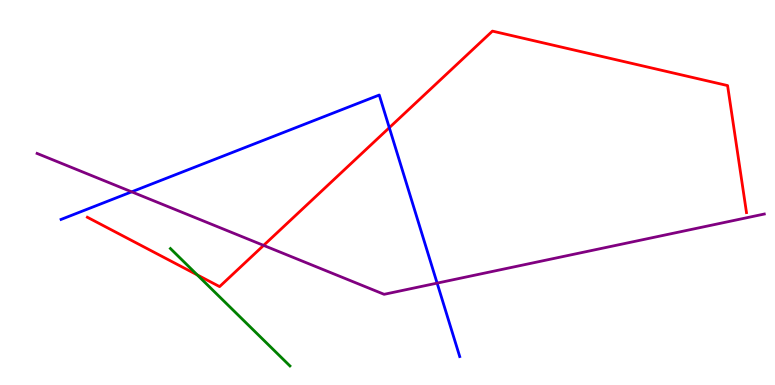[{'lines': ['blue', 'red'], 'intersections': [{'x': 5.02, 'y': 6.68}]}, {'lines': ['green', 'red'], 'intersections': [{'x': 2.55, 'y': 2.86}]}, {'lines': ['purple', 'red'], 'intersections': [{'x': 3.4, 'y': 3.63}]}, {'lines': ['blue', 'green'], 'intersections': []}, {'lines': ['blue', 'purple'], 'intersections': [{'x': 1.7, 'y': 5.02}, {'x': 5.64, 'y': 2.65}]}, {'lines': ['green', 'purple'], 'intersections': []}]